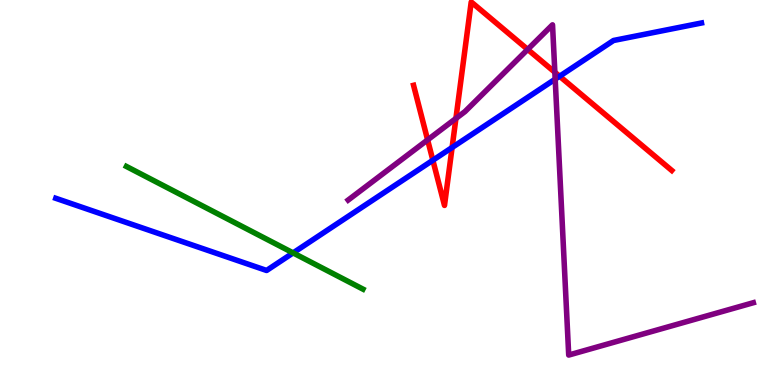[{'lines': ['blue', 'red'], 'intersections': [{'x': 5.59, 'y': 5.84}, {'x': 5.83, 'y': 6.17}, {'x': 7.22, 'y': 8.02}]}, {'lines': ['green', 'red'], 'intersections': []}, {'lines': ['purple', 'red'], 'intersections': [{'x': 5.52, 'y': 6.37}, {'x': 5.88, 'y': 6.92}, {'x': 6.81, 'y': 8.72}, {'x': 7.16, 'y': 8.12}]}, {'lines': ['blue', 'green'], 'intersections': [{'x': 3.78, 'y': 3.43}]}, {'lines': ['blue', 'purple'], 'intersections': [{'x': 7.16, 'y': 7.94}]}, {'lines': ['green', 'purple'], 'intersections': []}]